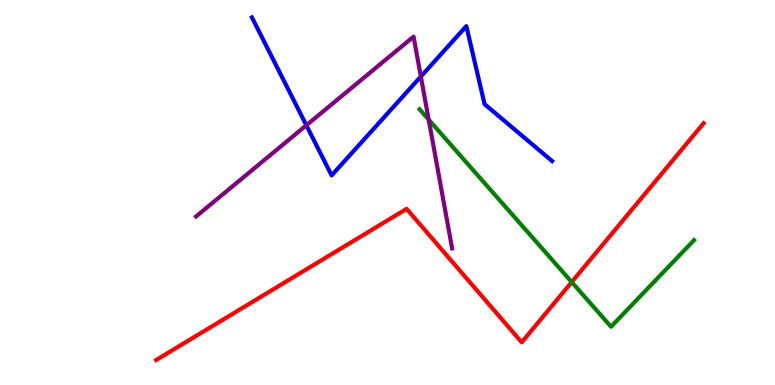[{'lines': ['blue', 'red'], 'intersections': []}, {'lines': ['green', 'red'], 'intersections': [{'x': 7.38, 'y': 2.67}]}, {'lines': ['purple', 'red'], 'intersections': []}, {'lines': ['blue', 'green'], 'intersections': []}, {'lines': ['blue', 'purple'], 'intersections': [{'x': 3.95, 'y': 6.75}, {'x': 5.43, 'y': 8.01}]}, {'lines': ['green', 'purple'], 'intersections': [{'x': 5.53, 'y': 6.89}]}]